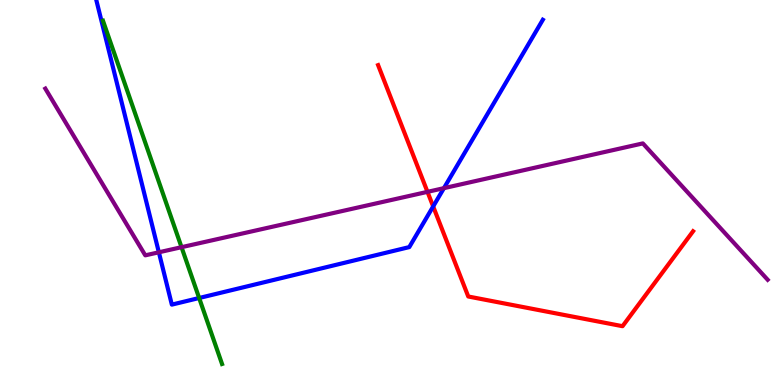[{'lines': ['blue', 'red'], 'intersections': [{'x': 5.59, 'y': 4.64}]}, {'lines': ['green', 'red'], 'intersections': []}, {'lines': ['purple', 'red'], 'intersections': [{'x': 5.52, 'y': 5.02}]}, {'lines': ['blue', 'green'], 'intersections': [{'x': 2.57, 'y': 2.26}]}, {'lines': ['blue', 'purple'], 'intersections': [{'x': 2.05, 'y': 3.45}, {'x': 5.73, 'y': 5.11}]}, {'lines': ['green', 'purple'], 'intersections': [{'x': 2.34, 'y': 3.58}]}]